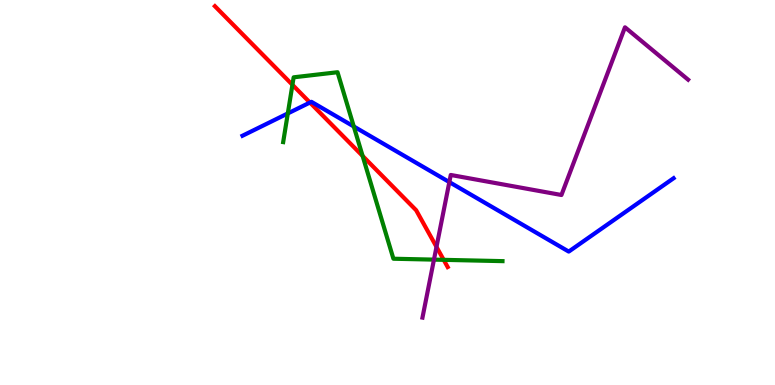[{'lines': ['blue', 'red'], 'intersections': [{'x': 4.0, 'y': 7.34}]}, {'lines': ['green', 'red'], 'intersections': [{'x': 3.77, 'y': 7.8}, {'x': 4.68, 'y': 5.95}, {'x': 5.72, 'y': 3.25}]}, {'lines': ['purple', 'red'], 'intersections': [{'x': 5.63, 'y': 3.59}]}, {'lines': ['blue', 'green'], 'intersections': [{'x': 3.71, 'y': 7.05}, {'x': 4.56, 'y': 6.71}]}, {'lines': ['blue', 'purple'], 'intersections': [{'x': 5.8, 'y': 5.27}]}, {'lines': ['green', 'purple'], 'intersections': [{'x': 5.6, 'y': 3.26}]}]